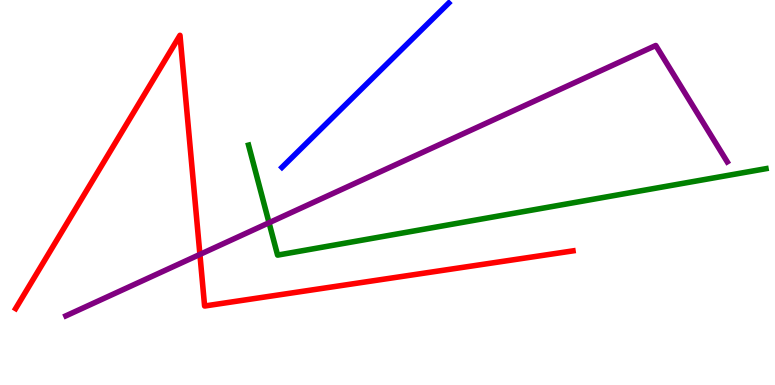[{'lines': ['blue', 'red'], 'intersections': []}, {'lines': ['green', 'red'], 'intersections': []}, {'lines': ['purple', 'red'], 'intersections': [{'x': 2.58, 'y': 3.39}]}, {'lines': ['blue', 'green'], 'intersections': []}, {'lines': ['blue', 'purple'], 'intersections': []}, {'lines': ['green', 'purple'], 'intersections': [{'x': 3.47, 'y': 4.21}]}]